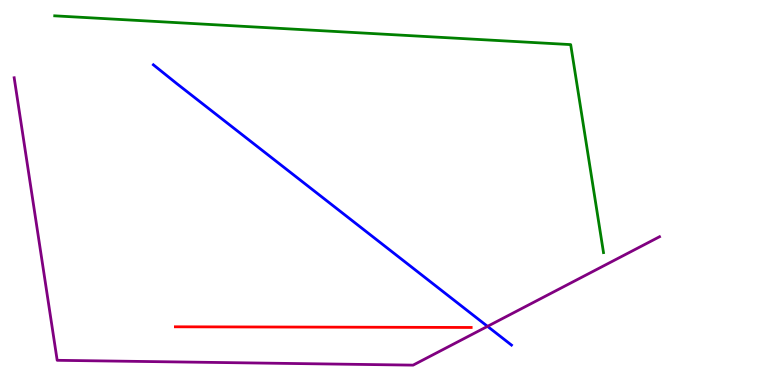[{'lines': ['blue', 'red'], 'intersections': []}, {'lines': ['green', 'red'], 'intersections': []}, {'lines': ['purple', 'red'], 'intersections': []}, {'lines': ['blue', 'green'], 'intersections': []}, {'lines': ['blue', 'purple'], 'intersections': [{'x': 6.29, 'y': 1.52}]}, {'lines': ['green', 'purple'], 'intersections': []}]